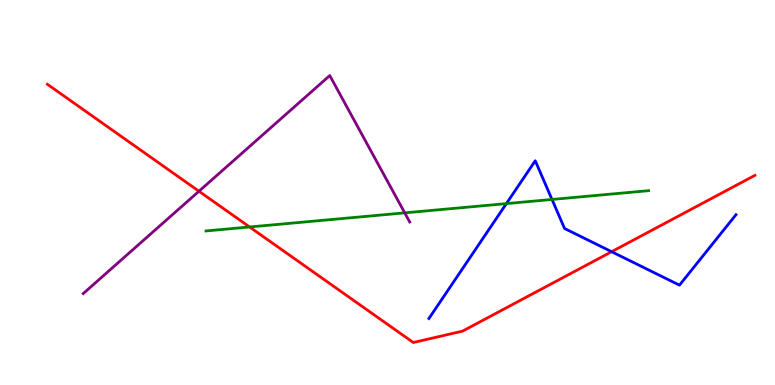[{'lines': ['blue', 'red'], 'intersections': [{'x': 7.89, 'y': 3.46}]}, {'lines': ['green', 'red'], 'intersections': [{'x': 3.22, 'y': 4.1}]}, {'lines': ['purple', 'red'], 'intersections': [{'x': 2.57, 'y': 5.03}]}, {'lines': ['blue', 'green'], 'intersections': [{'x': 6.53, 'y': 4.71}, {'x': 7.12, 'y': 4.82}]}, {'lines': ['blue', 'purple'], 'intersections': []}, {'lines': ['green', 'purple'], 'intersections': [{'x': 5.22, 'y': 4.47}]}]